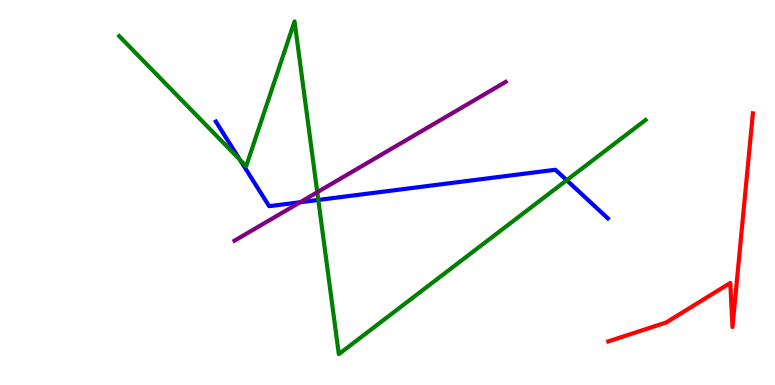[{'lines': ['blue', 'red'], 'intersections': []}, {'lines': ['green', 'red'], 'intersections': []}, {'lines': ['purple', 'red'], 'intersections': []}, {'lines': ['blue', 'green'], 'intersections': [{'x': 3.1, 'y': 5.85}, {'x': 4.11, 'y': 4.81}, {'x': 7.31, 'y': 5.32}]}, {'lines': ['blue', 'purple'], 'intersections': [{'x': 3.87, 'y': 4.75}]}, {'lines': ['green', 'purple'], 'intersections': [{'x': 4.09, 'y': 5.01}]}]